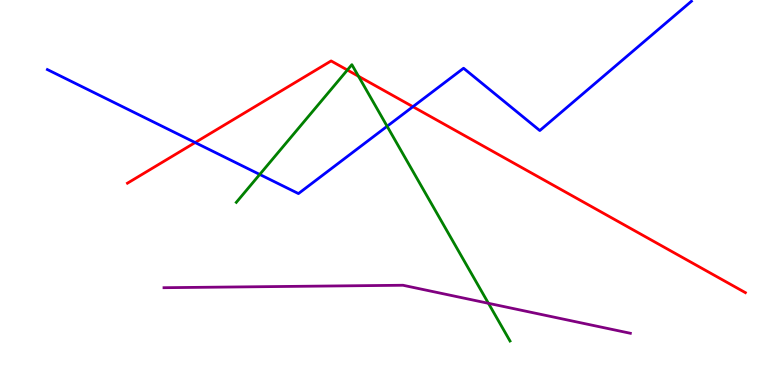[{'lines': ['blue', 'red'], 'intersections': [{'x': 2.52, 'y': 6.3}, {'x': 5.33, 'y': 7.23}]}, {'lines': ['green', 'red'], 'intersections': [{'x': 4.48, 'y': 8.18}, {'x': 4.63, 'y': 8.02}]}, {'lines': ['purple', 'red'], 'intersections': []}, {'lines': ['blue', 'green'], 'intersections': [{'x': 3.35, 'y': 5.47}, {'x': 5.0, 'y': 6.72}]}, {'lines': ['blue', 'purple'], 'intersections': []}, {'lines': ['green', 'purple'], 'intersections': [{'x': 6.3, 'y': 2.12}]}]